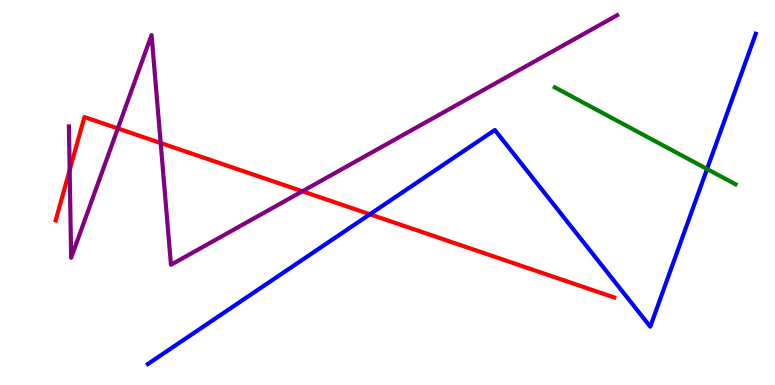[{'lines': ['blue', 'red'], 'intersections': [{'x': 4.77, 'y': 4.43}]}, {'lines': ['green', 'red'], 'intersections': []}, {'lines': ['purple', 'red'], 'intersections': [{'x': 0.899, 'y': 5.58}, {'x': 1.52, 'y': 6.66}, {'x': 2.07, 'y': 6.28}, {'x': 3.9, 'y': 5.03}]}, {'lines': ['blue', 'green'], 'intersections': [{'x': 9.12, 'y': 5.61}]}, {'lines': ['blue', 'purple'], 'intersections': []}, {'lines': ['green', 'purple'], 'intersections': []}]